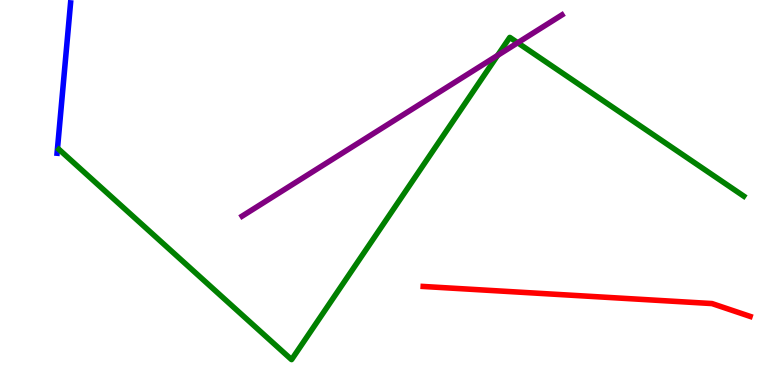[{'lines': ['blue', 'red'], 'intersections': []}, {'lines': ['green', 'red'], 'intersections': []}, {'lines': ['purple', 'red'], 'intersections': []}, {'lines': ['blue', 'green'], 'intersections': []}, {'lines': ['blue', 'purple'], 'intersections': []}, {'lines': ['green', 'purple'], 'intersections': [{'x': 6.42, 'y': 8.56}, {'x': 6.68, 'y': 8.89}]}]